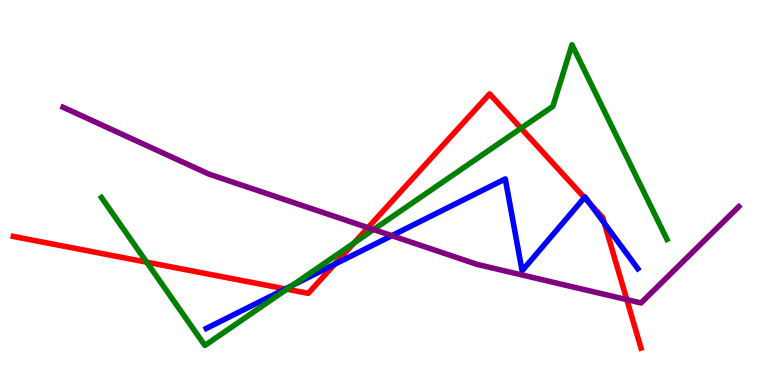[{'lines': ['blue', 'red'], 'intersections': [{'x': 3.68, 'y': 2.5}, {'x': 4.32, 'y': 3.14}, {'x': 7.54, 'y': 4.87}, {'x': 7.61, 'y': 4.71}, {'x': 7.8, 'y': 4.2}]}, {'lines': ['green', 'red'], 'intersections': [{'x': 1.89, 'y': 3.19}, {'x': 3.7, 'y': 2.49}, {'x': 4.57, 'y': 3.69}, {'x': 6.72, 'y': 6.67}]}, {'lines': ['purple', 'red'], 'intersections': [{'x': 4.75, 'y': 4.09}, {'x': 8.09, 'y': 2.22}]}, {'lines': ['blue', 'green'], 'intersections': [{'x': 3.77, 'y': 2.58}]}, {'lines': ['blue', 'purple'], 'intersections': [{'x': 5.06, 'y': 3.88}]}, {'lines': ['green', 'purple'], 'intersections': [{'x': 4.82, 'y': 4.04}]}]